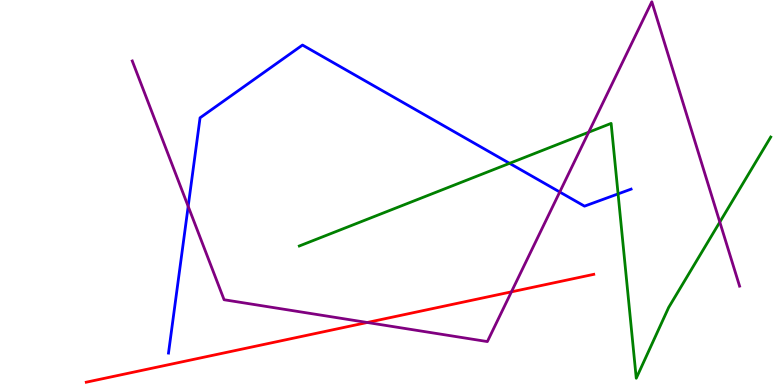[{'lines': ['blue', 'red'], 'intersections': []}, {'lines': ['green', 'red'], 'intersections': []}, {'lines': ['purple', 'red'], 'intersections': [{'x': 4.74, 'y': 1.62}, {'x': 6.6, 'y': 2.42}]}, {'lines': ['blue', 'green'], 'intersections': [{'x': 6.57, 'y': 5.76}, {'x': 7.98, 'y': 4.96}]}, {'lines': ['blue', 'purple'], 'intersections': [{'x': 2.43, 'y': 4.64}, {'x': 7.22, 'y': 5.01}]}, {'lines': ['green', 'purple'], 'intersections': [{'x': 7.6, 'y': 6.57}, {'x': 9.29, 'y': 4.23}]}]